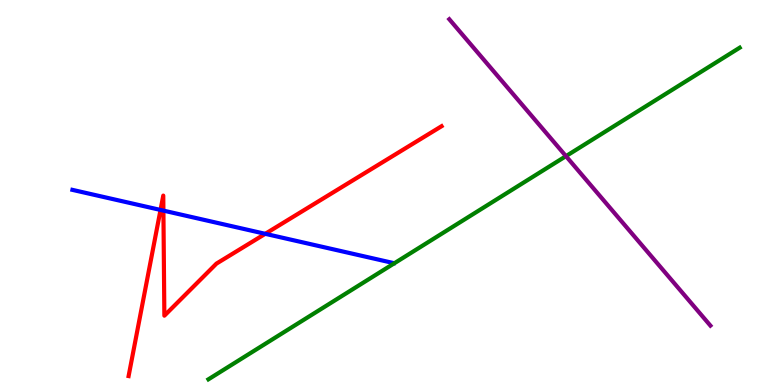[{'lines': ['blue', 'red'], 'intersections': [{'x': 2.07, 'y': 4.55}, {'x': 2.11, 'y': 4.53}, {'x': 3.42, 'y': 3.93}]}, {'lines': ['green', 'red'], 'intersections': []}, {'lines': ['purple', 'red'], 'intersections': []}, {'lines': ['blue', 'green'], 'intersections': []}, {'lines': ['blue', 'purple'], 'intersections': []}, {'lines': ['green', 'purple'], 'intersections': [{'x': 7.3, 'y': 5.94}]}]